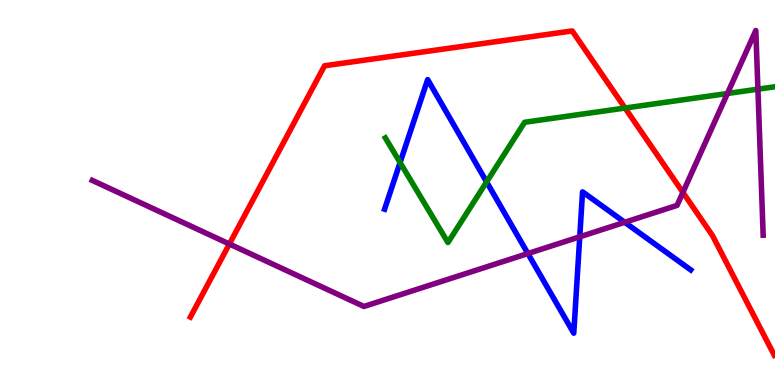[{'lines': ['blue', 'red'], 'intersections': []}, {'lines': ['green', 'red'], 'intersections': [{'x': 8.07, 'y': 7.19}]}, {'lines': ['purple', 'red'], 'intersections': [{'x': 2.96, 'y': 3.66}, {'x': 8.81, 'y': 5.0}]}, {'lines': ['blue', 'green'], 'intersections': [{'x': 5.16, 'y': 5.78}, {'x': 6.28, 'y': 5.27}]}, {'lines': ['blue', 'purple'], 'intersections': [{'x': 6.81, 'y': 3.41}, {'x': 7.48, 'y': 3.85}, {'x': 8.06, 'y': 4.23}]}, {'lines': ['green', 'purple'], 'intersections': [{'x': 9.39, 'y': 7.57}, {'x': 9.78, 'y': 7.68}]}]